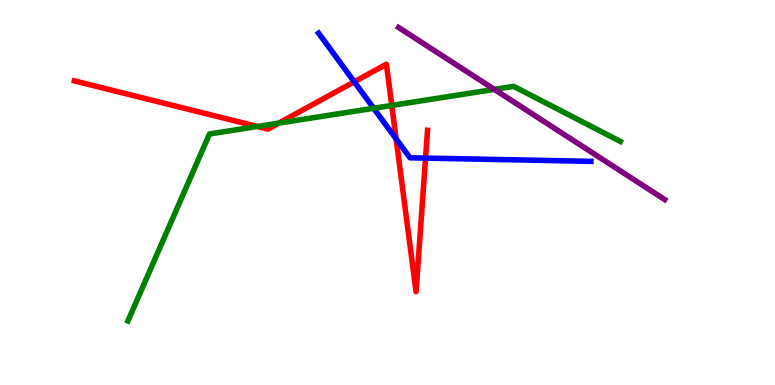[{'lines': ['blue', 'red'], 'intersections': [{'x': 4.57, 'y': 7.88}, {'x': 5.11, 'y': 6.39}, {'x': 5.49, 'y': 5.89}]}, {'lines': ['green', 'red'], 'intersections': [{'x': 3.32, 'y': 6.71}, {'x': 3.6, 'y': 6.8}, {'x': 5.06, 'y': 7.26}]}, {'lines': ['purple', 'red'], 'intersections': []}, {'lines': ['blue', 'green'], 'intersections': [{'x': 4.82, 'y': 7.19}]}, {'lines': ['blue', 'purple'], 'intersections': []}, {'lines': ['green', 'purple'], 'intersections': [{'x': 6.38, 'y': 7.68}]}]